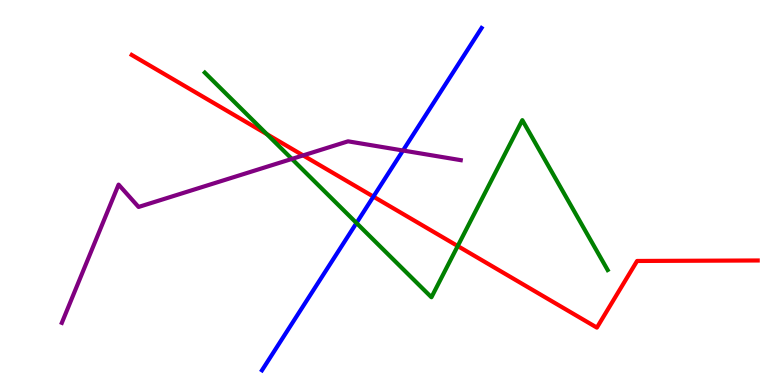[{'lines': ['blue', 'red'], 'intersections': [{'x': 4.82, 'y': 4.89}]}, {'lines': ['green', 'red'], 'intersections': [{'x': 3.44, 'y': 6.51}, {'x': 5.91, 'y': 3.61}]}, {'lines': ['purple', 'red'], 'intersections': [{'x': 3.91, 'y': 5.96}]}, {'lines': ['blue', 'green'], 'intersections': [{'x': 4.6, 'y': 4.21}]}, {'lines': ['blue', 'purple'], 'intersections': [{'x': 5.2, 'y': 6.09}]}, {'lines': ['green', 'purple'], 'intersections': [{'x': 3.77, 'y': 5.87}]}]